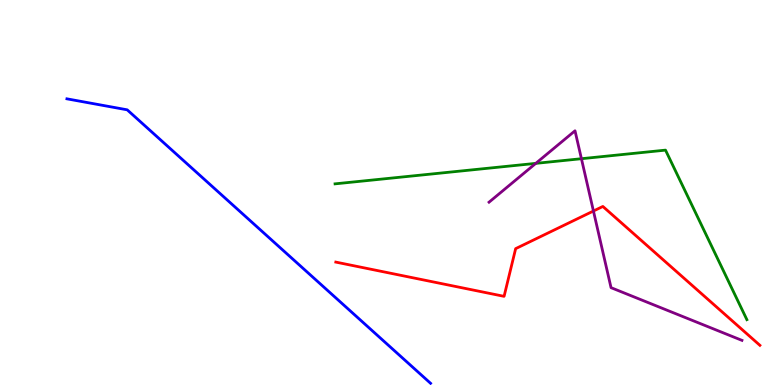[{'lines': ['blue', 'red'], 'intersections': []}, {'lines': ['green', 'red'], 'intersections': []}, {'lines': ['purple', 'red'], 'intersections': [{'x': 7.66, 'y': 4.52}]}, {'lines': ['blue', 'green'], 'intersections': []}, {'lines': ['blue', 'purple'], 'intersections': []}, {'lines': ['green', 'purple'], 'intersections': [{'x': 6.91, 'y': 5.76}, {'x': 7.5, 'y': 5.88}]}]